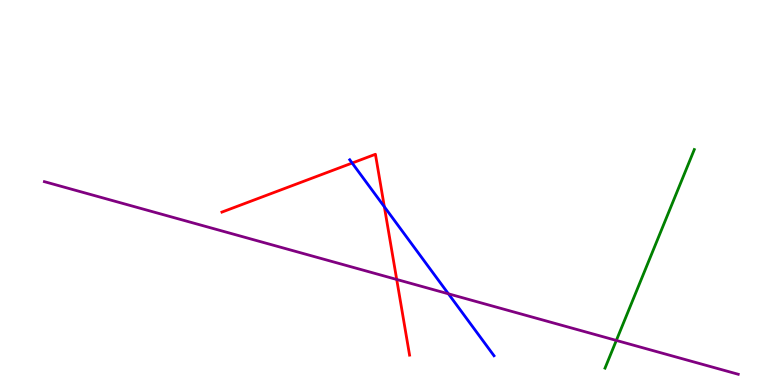[{'lines': ['blue', 'red'], 'intersections': [{'x': 4.54, 'y': 5.77}, {'x': 4.96, 'y': 4.63}]}, {'lines': ['green', 'red'], 'intersections': []}, {'lines': ['purple', 'red'], 'intersections': [{'x': 5.12, 'y': 2.74}]}, {'lines': ['blue', 'green'], 'intersections': []}, {'lines': ['blue', 'purple'], 'intersections': [{'x': 5.79, 'y': 2.37}]}, {'lines': ['green', 'purple'], 'intersections': [{'x': 7.95, 'y': 1.16}]}]